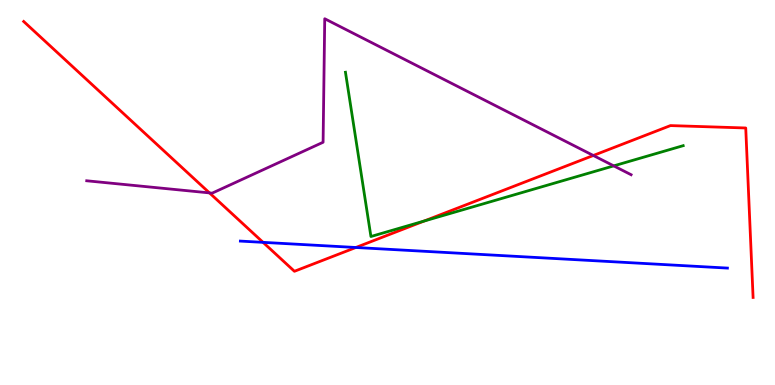[{'lines': ['blue', 'red'], 'intersections': [{'x': 3.39, 'y': 3.71}, {'x': 4.59, 'y': 3.57}]}, {'lines': ['green', 'red'], 'intersections': [{'x': 5.47, 'y': 4.26}]}, {'lines': ['purple', 'red'], 'intersections': [{'x': 2.7, 'y': 4.99}, {'x': 7.66, 'y': 5.96}]}, {'lines': ['blue', 'green'], 'intersections': []}, {'lines': ['blue', 'purple'], 'intersections': []}, {'lines': ['green', 'purple'], 'intersections': [{'x': 7.92, 'y': 5.69}]}]